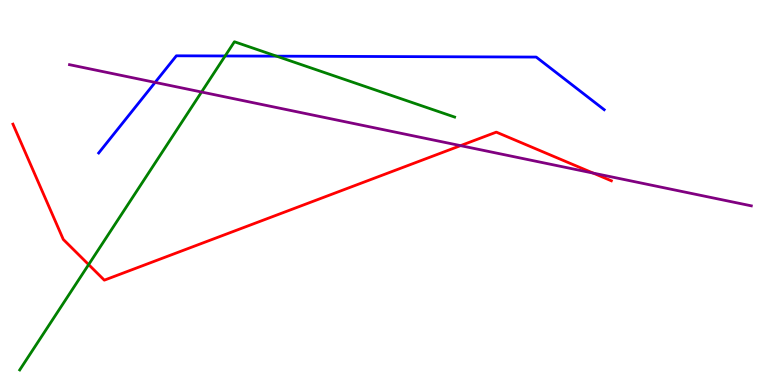[{'lines': ['blue', 'red'], 'intersections': []}, {'lines': ['green', 'red'], 'intersections': [{'x': 1.14, 'y': 3.13}]}, {'lines': ['purple', 'red'], 'intersections': [{'x': 5.94, 'y': 6.22}, {'x': 7.65, 'y': 5.5}]}, {'lines': ['blue', 'green'], 'intersections': [{'x': 2.9, 'y': 8.55}, {'x': 3.57, 'y': 8.54}]}, {'lines': ['blue', 'purple'], 'intersections': [{'x': 2.0, 'y': 7.86}]}, {'lines': ['green', 'purple'], 'intersections': [{'x': 2.6, 'y': 7.61}]}]